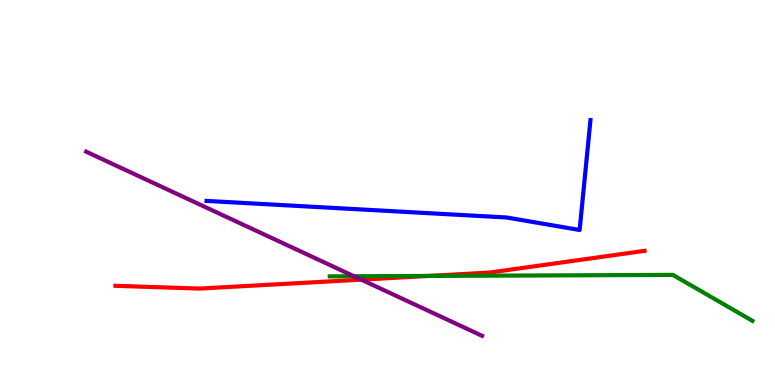[{'lines': ['blue', 'red'], 'intersections': []}, {'lines': ['green', 'red'], 'intersections': [{'x': 5.53, 'y': 2.83}]}, {'lines': ['purple', 'red'], 'intersections': [{'x': 4.66, 'y': 2.74}]}, {'lines': ['blue', 'green'], 'intersections': []}, {'lines': ['blue', 'purple'], 'intersections': []}, {'lines': ['green', 'purple'], 'intersections': [{'x': 4.57, 'y': 2.82}]}]